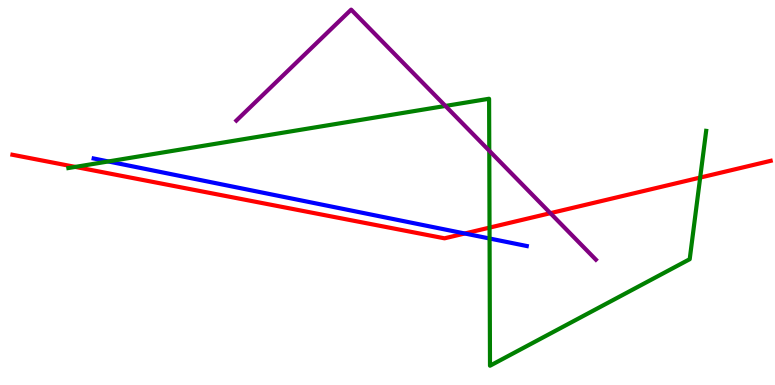[{'lines': ['blue', 'red'], 'intersections': [{'x': 6.0, 'y': 3.94}]}, {'lines': ['green', 'red'], 'intersections': [{'x': 0.971, 'y': 5.66}, {'x': 6.32, 'y': 4.09}, {'x': 9.03, 'y': 5.39}]}, {'lines': ['purple', 'red'], 'intersections': [{'x': 7.1, 'y': 4.46}]}, {'lines': ['blue', 'green'], 'intersections': [{'x': 1.4, 'y': 5.81}, {'x': 6.32, 'y': 3.81}]}, {'lines': ['blue', 'purple'], 'intersections': []}, {'lines': ['green', 'purple'], 'intersections': [{'x': 5.75, 'y': 7.25}, {'x': 6.31, 'y': 6.08}]}]